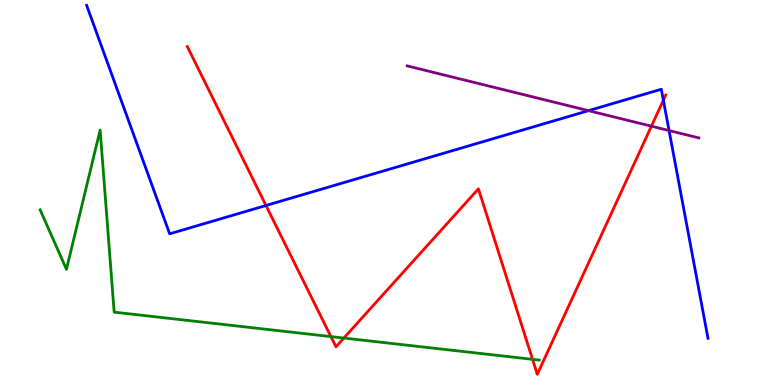[{'lines': ['blue', 'red'], 'intersections': [{'x': 3.43, 'y': 4.66}, {'x': 8.56, 'y': 7.4}]}, {'lines': ['green', 'red'], 'intersections': [{'x': 4.27, 'y': 1.26}, {'x': 4.44, 'y': 1.22}, {'x': 6.87, 'y': 0.667}]}, {'lines': ['purple', 'red'], 'intersections': [{'x': 8.41, 'y': 6.72}]}, {'lines': ['blue', 'green'], 'intersections': []}, {'lines': ['blue', 'purple'], 'intersections': [{'x': 7.59, 'y': 7.13}, {'x': 8.63, 'y': 6.61}]}, {'lines': ['green', 'purple'], 'intersections': []}]